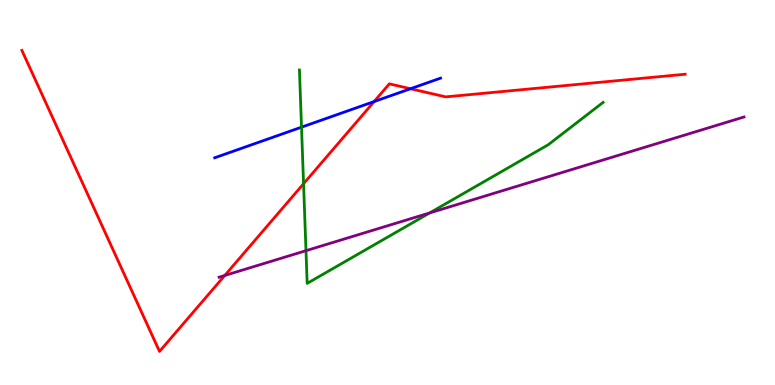[{'lines': ['blue', 'red'], 'intersections': [{'x': 4.83, 'y': 7.36}, {'x': 5.3, 'y': 7.7}]}, {'lines': ['green', 'red'], 'intersections': [{'x': 3.92, 'y': 5.23}]}, {'lines': ['purple', 'red'], 'intersections': [{'x': 2.9, 'y': 2.84}]}, {'lines': ['blue', 'green'], 'intersections': [{'x': 3.89, 'y': 6.7}]}, {'lines': ['blue', 'purple'], 'intersections': []}, {'lines': ['green', 'purple'], 'intersections': [{'x': 3.95, 'y': 3.49}, {'x': 5.54, 'y': 4.47}]}]